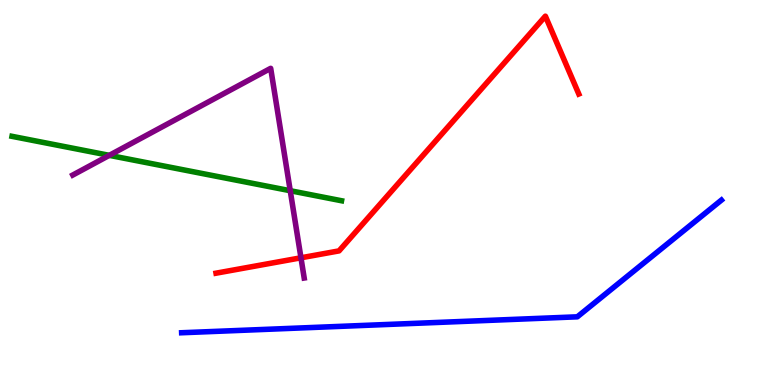[{'lines': ['blue', 'red'], 'intersections': []}, {'lines': ['green', 'red'], 'intersections': []}, {'lines': ['purple', 'red'], 'intersections': [{'x': 3.88, 'y': 3.3}]}, {'lines': ['blue', 'green'], 'intersections': []}, {'lines': ['blue', 'purple'], 'intersections': []}, {'lines': ['green', 'purple'], 'intersections': [{'x': 1.41, 'y': 5.96}, {'x': 3.75, 'y': 5.05}]}]